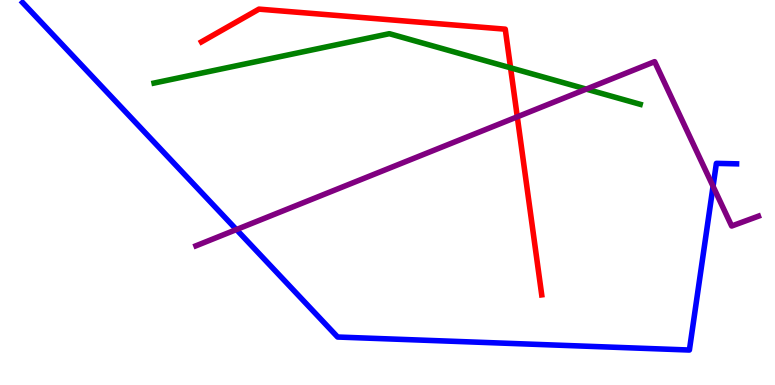[{'lines': ['blue', 'red'], 'intersections': []}, {'lines': ['green', 'red'], 'intersections': [{'x': 6.59, 'y': 8.24}]}, {'lines': ['purple', 'red'], 'intersections': [{'x': 6.67, 'y': 6.97}]}, {'lines': ['blue', 'green'], 'intersections': []}, {'lines': ['blue', 'purple'], 'intersections': [{'x': 3.05, 'y': 4.04}, {'x': 9.2, 'y': 5.16}]}, {'lines': ['green', 'purple'], 'intersections': [{'x': 7.56, 'y': 7.69}]}]